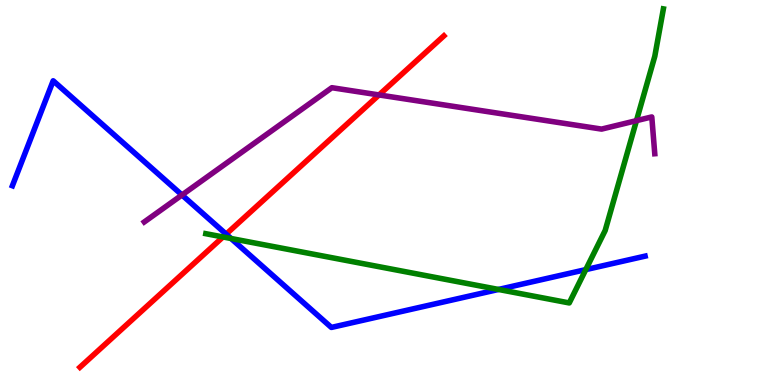[{'lines': ['blue', 'red'], 'intersections': [{'x': 2.92, 'y': 3.92}]}, {'lines': ['green', 'red'], 'intersections': [{'x': 2.88, 'y': 3.84}]}, {'lines': ['purple', 'red'], 'intersections': [{'x': 4.89, 'y': 7.53}]}, {'lines': ['blue', 'green'], 'intersections': [{'x': 2.98, 'y': 3.81}, {'x': 6.43, 'y': 2.48}, {'x': 7.56, 'y': 3.0}]}, {'lines': ['blue', 'purple'], 'intersections': [{'x': 2.35, 'y': 4.94}]}, {'lines': ['green', 'purple'], 'intersections': [{'x': 8.21, 'y': 6.87}]}]